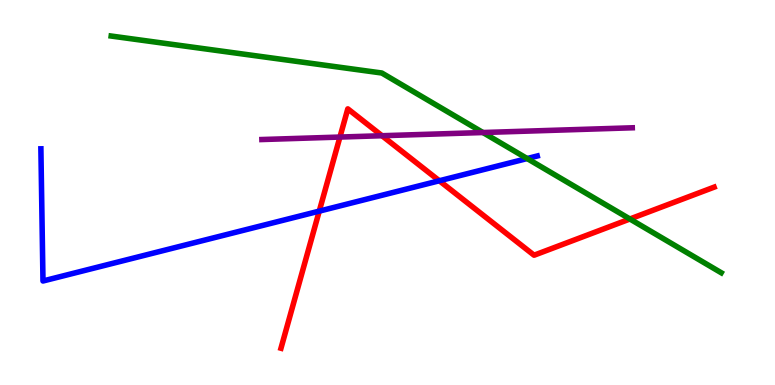[{'lines': ['blue', 'red'], 'intersections': [{'x': 4.12, 'y': 4.52}, {'x': 5.67, 'y': 5.3}]}, {'lines': ['green', 'red'], 'intersections': [{'x': 8.13, 'y': 4.31}]}, {'lines': ['purple', 'red'], 'intersections': [{'x': 4.39, 'y': 6.44}, {'x': 4.93, 'y': 6.47}]}, {'lines': ['blue', 'green'], 'intersections': [{'x': 6.8, 'y': 5.88}]}, {'lines': ['blue', 'purple'], 'intersections': []}, {'lines': ['green', 'purple'], 'intersections': [{'x': 6.23, 'y': 6.56}]}]